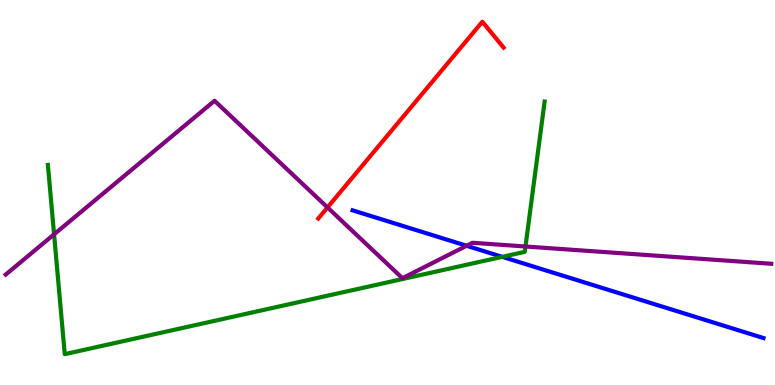[{'lines': ['blue', 'red'], 'intersections': []}, {'lines': ['green', 'red'], 'intersections': []}, {'lines': ['purple', 'red'], 'intersections': [{'x': 4.23, 'y': 4.61}]}, {'lines': ['blue', 'green'], 'intersections': [{'x': 6.48, 'y': 3.33}]}, {'lines': ['blue', 'purple'], 'intersections': [{'x': 6.02, 'y': 3.62}]}, {'lines': ['green', 'purple'], 'intersections': [{'x': 0.698, 'y': 3.91}, {'x': 6.78, 'y': 3.6}]}]